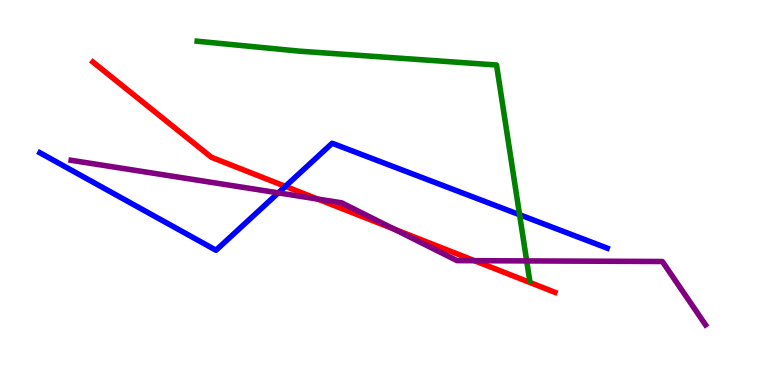[{'lines': ['blue', 'red'], 'intersections': [{'x': 3.68, 'y': 5.16}]}, {'lines': ['green', 'red'], 'intersections': []}, {'lines': ['purple', 'red'], 'intersections': [{'x': 4.1, 'y': 4.83}, {'x': 5.09, 'y': 4.05}, {'x': 6.12, 'y': 3.23}]}, {'lines': ['blue', 'green'], 'intersections': [{'x': 6.7, 'y': 4.42}]}, {'lines': ['blue', 'purple'], 'intersections': [{'x': 3.59, 'y': 4.99}]}, {'lines': ['green', 'purple'], 'intersections': [{'x': 6.8, 'y': 3.22}]}]